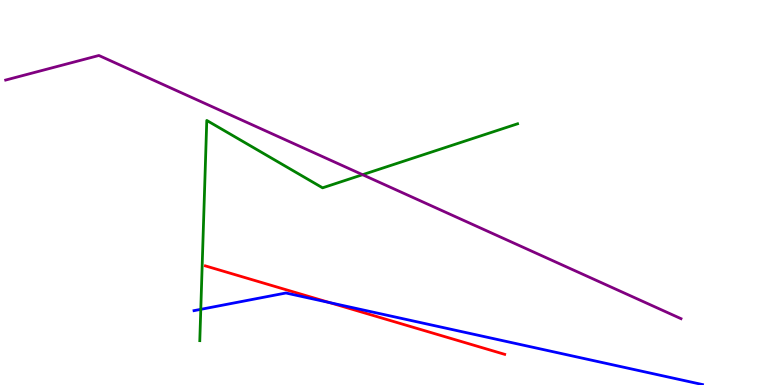[{'lines': ['blue', 'red'], 'intersections': [{'x': 4.25, 'y': 2.14}]}, {'lines': ['green', 'red'], 'intersections': []}, {'lines': ['purple', 'red'], 'intersections': []}, {'lines': ['blue', 'green'], 'intersections': [{'x': 2.59, 'y': 1.97}]}, {'lines': ['blue', 'purple'], 'intersections': []}, {'lines': ['green', 'purple'], 'intersections': [{'x': 4.68, 'y': 5.46}]}]